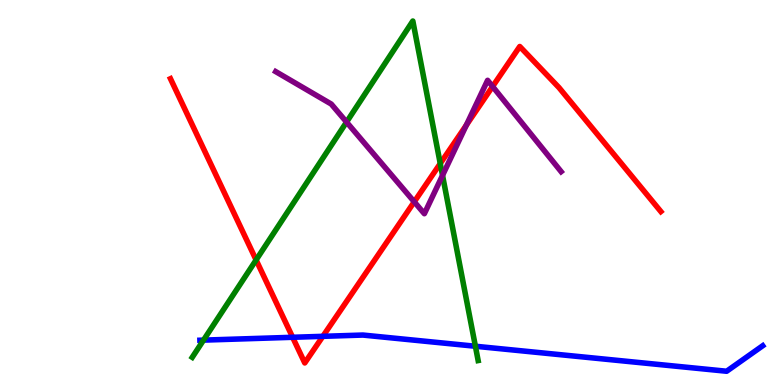[{'lines': ['blue', 'red'], 'intersections': [{'x': 3.78, 'y': 1.24}, {'x': 4.17, 'y': 1.26}]}, {'lines': ['green', 'red'], 'intersections': [{'x': 3.3, 'y': 3.25}, {'x': 5.68, 'y': 5.75}]}, {'lines': ['purple', 'red'], 'intersections': [{'x': 5.35, 'y': 4.76}, {'x': 6.02, 'y': 6.75}, {'x': 6.36, 'y': 7.75}]}, {'lines': ['blue', 'green'], 'intersections': [{'x': 2.63, 'y': 1.17}, {'x': 6.13, 'y': 1.01}]}, {'lines': ['blue', 'purple'], 'intersections': []}, {'lines': ['green', 'purple'], 'intersections': [{'x': 4.47, 'y': 6.83}, {'x': 5.71, 'y': 5.44}]}]